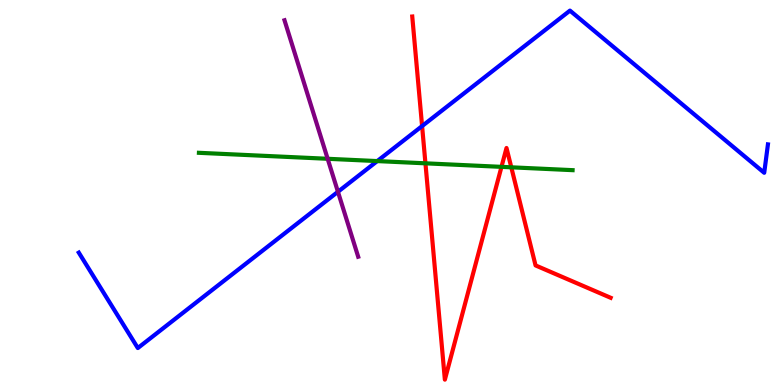[{'lines': ['blue', 'red'], 'intersections': [{'x': 5.45, 'y': 6.73}]}, {'lines': ['green', 'red'], 'intersections': [{'x': 5.49, 'y': 5.76}, {'x': 6.47, 'y': 5.67}, {'x': 6.6, 'y': 5.65}]}, {'lines': ['purple', 'red'], 'intersections': []}, {'lines': ['blue', 'green'], 'intersections': [{'x': 4.87, 'y': 5.82}]}, {'lines': ['blue', 'purple'], 'intersections': [{'x': 4.36, 'y': 5.02}]}, {'lines': ['green', 'purple'], 'intersections': [{'x': 4.23, 'y': 5.88}]}]